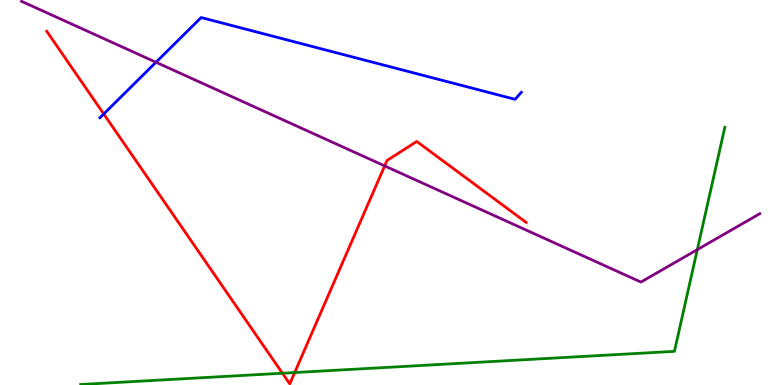[{'lines': ['blue', 'red'], 'intersections': [{'x': 1.34, 'y': 7.04}]}, {'lines': ['green', 'red'], 'intersections': [{'x': 3.64, 'y': 0.306}, {'x': 3.8, 'y': 0.323}]}, {'lines': ['purple', 'red'], 'intersections': [{'x': 4.96, 'y': 5.69}]}, {'lines': ['blue', 'green'], 'intersections': []}, {'lines': ['blue', 'purple'], 'intersections': [{'x': 2.01, 'y': 8.38}]}, {'lines': ['green', 'purple'], 'intersections': [{'x': 9.0, 'y': 3.52}]}]